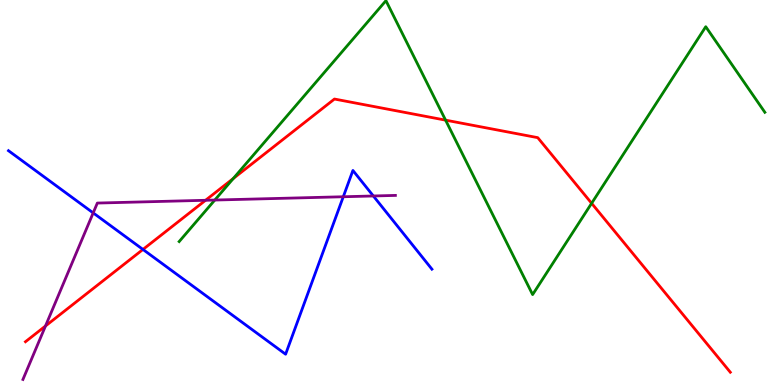[{'lines': ['blue', 'red'], 'intersections': [{'x': 1.84, 'y': 3.52}]}, {'lines': ['green', 'red'], 'intersections': [{'x': 3.01, 'y': 5.36}, {'x': 5.75, 'y': 6.88}, {'x': 7.63, 'y': 4.72}]}, {'lines': ['purple', 'red'], 'intersections': [{'x': 0.587, 'y': 1.53}, {'x': 2.65, 'y': 4.8}]}, {'lines': ['blue', 'green'], 'intersections': []}, {'lines': ['blue', 'purple'], 'intersections': [{'x': 1.2, 'y': 4.47}, {'x': 4.43, 'y': 4.89}, {'x': 4.82, 'y': 4.91}]}, {'lines': ['green', 'purple'], 'intersections': [{'x': 2.77, 'y': 4.8}]}]